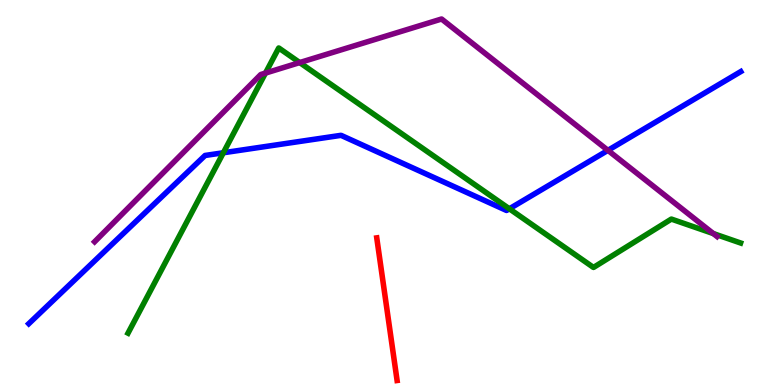[{'lines': ['blue', 'red'], 'intersections': []}, {'lines': ['green', 'red'], 'intersections': []}, {'lines': ['purple', 'red'], 'intersections': []}, {'lines': ['blue', 'green'], 'intersections': [{'x': 2.88, 'y': 6.03}, {'x': 6.57, 'y': 4.58}]}, {'lines': ['blue', 'purple'], 'intersections': [{'x': 7.84, 'y': 6.09}]}, {'lines': ['green', 'purple'], 'intersections': [{'x': 3.43, 'y': 8.1}, {'x': 3.87, 'y': 8.37}, {'x': 9.2, 'y': 3.93}]}]